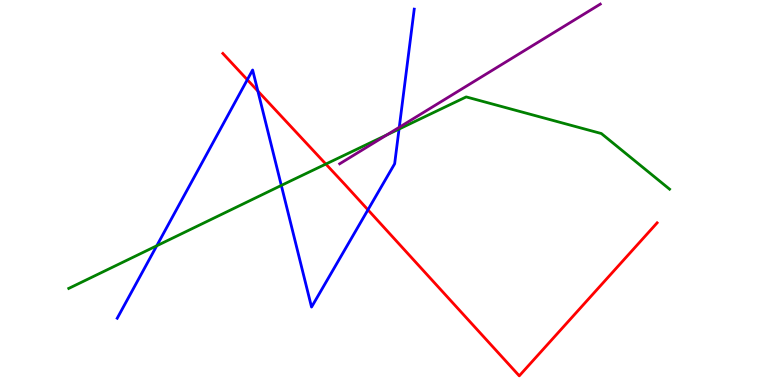[{'lines': ['blue', 'red'], 'intersections': [{'x': 3.19, 'y': 7.93}, {'x': 3.33, 'y': 7.63}, {'x': 4.75, 'y': 4.55}]}, {'lines': ['green', 'red'], 'intersections': [{'x': 4.2, 'y': 5.74}]}, {'lines': ['purple', 'red'], 'intersections': []}, {'lines': ['blue', 'green'], 'intersections': [{'x': 2.02, 'y': 3.62}, {'x': 3.63, 'y': 5.18}, {'x': 5.15, 'y': 6.65}]}, {'lines': ['blue', 'purple'], 'intersections': [{'x': 5.15, 'y': 6.69}]}, {'lines': ['green', 'purple'], 'intersections': [{'x': 4.99, 'y': 6.5}]}]